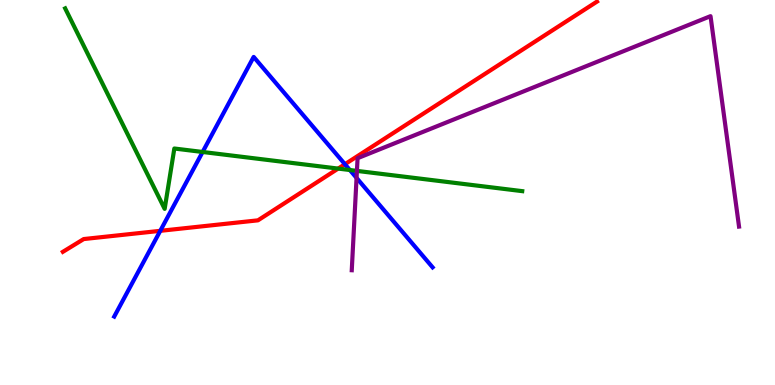[{'lines': ['blue', 'red'], 'intersections': [{'x': 2.07, 'y': 4.0}, {'x': 4.45, 'y': 5.73}]}, {'lines': ['green', 'red'], 'intersections': [{'x': 4.36, 'y': 5.62}]}, {'lines': ['purple', 'red'], 'intersections': []}, {'lines': ['blue', 'green'], 'intersections': [{'x': 2.61, 'y': 6.05}, {'x': 4.51, 'y': 5.58}]}, {'lines': ['blue', 'purple'], 'intersections': [{'x': 4.6, 'y': 5.38}]}, {'lines': ['green', 'purple'], 'intersections': [{'x': 4.61, 'y': 5.56}]}]